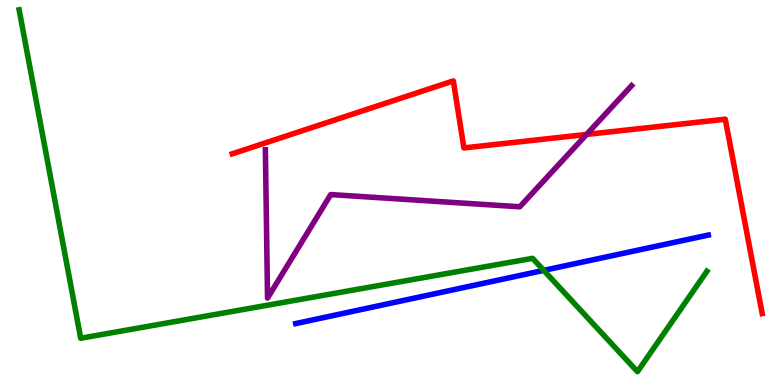[{'lines': ['blue', 'red'], 'intersections': []}, {'lines': ['green', 'red'], 'intersections': []}, {'lines': ['purple', 'red'], 'intersections': [{'x': 7.57, 'y': 6.51}]}, {'lines': ['blue', 'green'], 'intersections': [{'x': 7.02, 'y': 2.98}]}, {'lines': ['blue', 'purple'], 'intersections': []}, {'lines': ['green', 'purple'], 'intersections': []}]